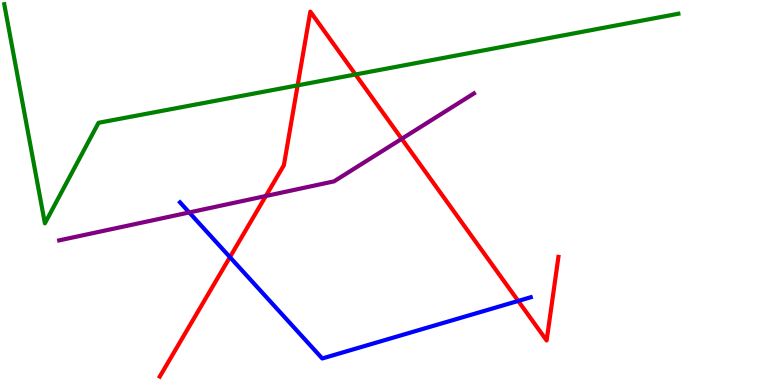[{'lines': ['blue', 'red'], 'intersections': [{'x': 2.97, 'y': 3.32}, {'x': 6.69, 'y': 2.18}]}, {'lines': ['green', 'red'], 'intersections': [{'x': 3.84, 'y': 7.78}, {'x': 4.59, 'y': 8.07}]}, {'lines': ['purple', 'red'], 'intersections': [{'x': 3.43, 'y': 4.91}, {'x': 5.18, 'y': 6.39}]}, {'lines': ['blue', 'green'], 'intersections': []}, {'lines': ['blue', 'purple'], 'intersections': [{'x': 2.44, 'y': 4.48}]}, {'lines': ['green', 'purple'], 'intersections': []}]